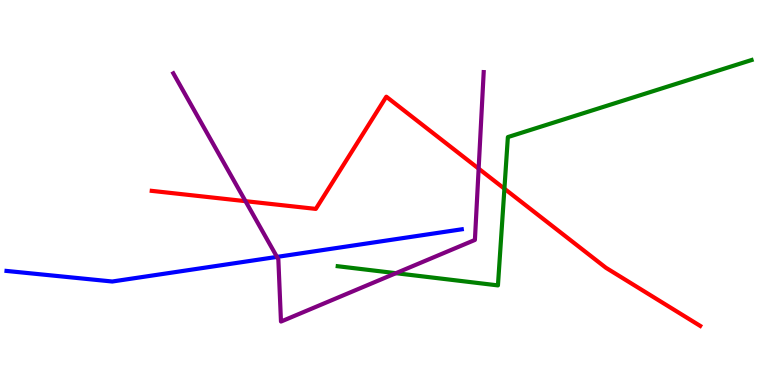[{'lines': ['blue', 'red'], 'intersections': []}, {'lines': ['green', 'red'], 'intersections': [{'x': 6.51, 'y': 5.1}]}, {'lines': ['purple', 'red'], 'intersections': [{'x': 3.17, 'y': 4.77}, {'x': 6.18, 'y': 5.62}]}, {'lines': ['blue', 'green'], 'intersections': []}, {'lines': ['blue', 'purple'], 'intersections': [{'x': 3.57, 'y': 3.33}]}, {'lines': ['green', 'purple'], 'intersections': [{'x': 5.11, 'y': 2.9}]}]